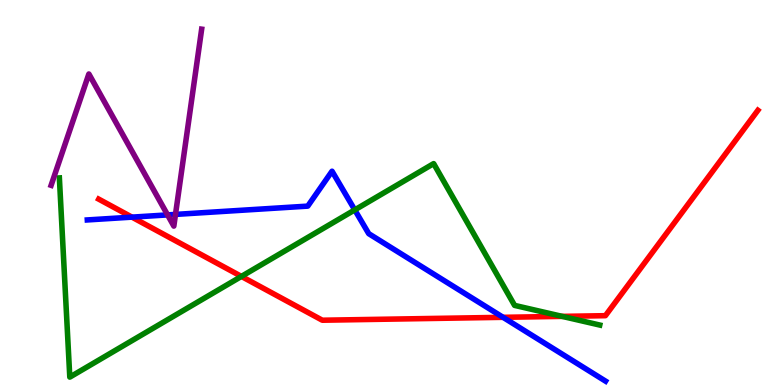[{'lines': ['blue', 'red'], 'intersections': [{'x': 1.7, 'y': 4.36}, {'x': 6.49, 'y': 1.76}]}, {'lines': ['green', 'red'], 'intersections': [{'x': 3.12, 'y': 2.82}, {'x': 7.25, 'y': 1.78}]}, {'lines': ['purple', 'red'], 'intersections': []}, {'lines': ['blue', 'green'], 'intersections': [{'x': 4.58, 'y': 4.55}]}, {'lines': ['blue', 'purple'], 'intersections': [{'x': 2.16, 'y': 4.42}, {'x': 2.26, 'y': 4.43}]}, {'lines': ['green', 'purple'], 'intersections': []}]